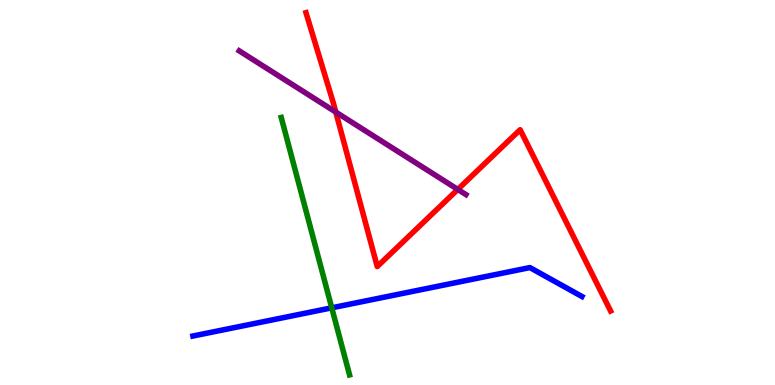[{'lines': ['blue', 'red'], 'intersections': []}, {'lines': ['green', 'red'], 'intersections': []}, {'lines': ['purple', 'red'], 'intersections': [{'x': 4.33, 'y': 7.09}, {'x': 5.91, 'y': 5.08}]}, {'lines': ['blue', 'green'], 'intersections': [{'x': 4.28, 'y': 2.0}]}, {'lines': ['blue', 'purple'], 'intersections': []}, {'lines': ['green', 'purple'], 'intersections': []}]